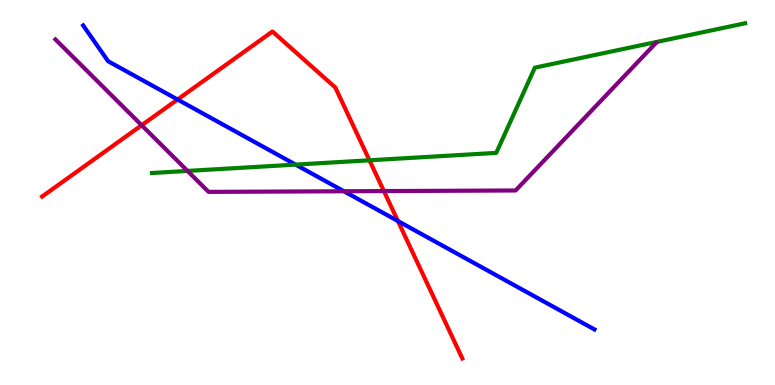[{'lines': ['blue', 'red'], 'intersections': [{'x': 2.29, 'y': 7.42}, {'x': 5.13, 'y': 4.26}]}, {'lines': ['green', 'red'], 'intersections': [{'x': 4.77, 'y': 5.84}]}, {'lines': ['purple', 'red'], 'intersections': [{'x': 1.83, 'y': 6.75}, {'x': 4.95, 'y': 5.04}]}, {'lines': ['blue', 'green'], 'intersections': [{'x': 3.81, 'y': 5.72}]}, {'lines': ['blue', 'purple'], 'intersections': [{'x': 4.44, 'y': 5.03}]}, {'lines': ['green', 'purple'], 'intersections': [{'x': 2.42, 'y': 5.56}]}]